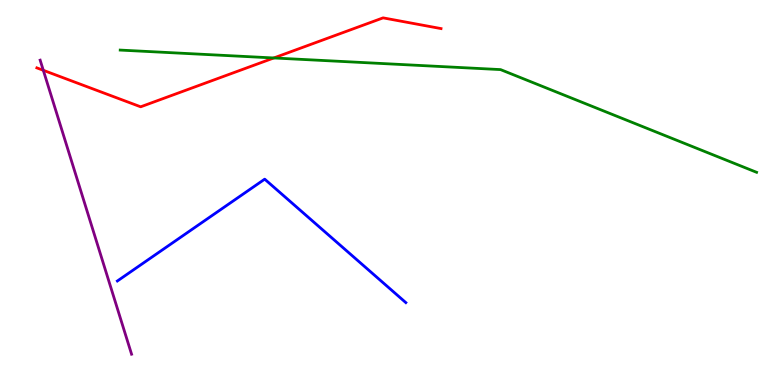[{'lines': ['blue', 'red'], 'intersections': []}, {'lines': ['green', 'red'], 'intersections': [{'x': 3.53, 'y': 8.49}]}, {'lines': ['purple', 'red'], 'intersections': [{'x': 0.559, 'y': 8.17}]}, {'lines': ['blue', 'green'], 'intersections': []}, {'lines': ['blue', 'purple'], 'intersections': []}, {'lines': ['green', 'purple'], 'intersections': []}]